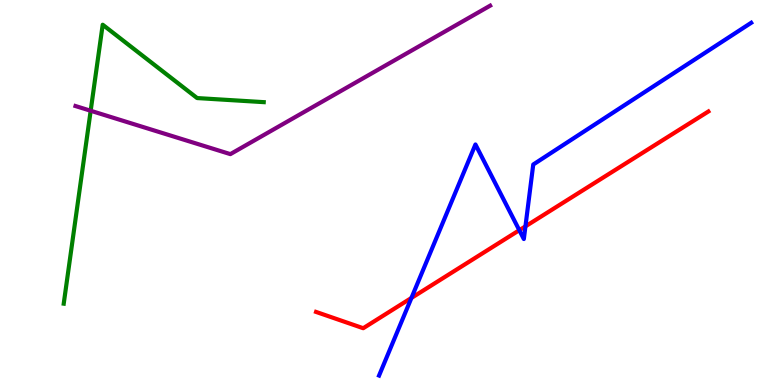[{'lines': ['blue', 'red'], 'intersections': [{'x': 5.31, 'y': 2.26}, {'x': 6.7, 'y': 4.02}, {'x': 6.78, 'y': 4.12}]}, {'lines': ['green', 'red'], 'intersections': []}, {'lines': ['purple', 'red'], 'intersections': []}, {'lines': ['blue', 'green'], 'intersections': []}, {'lines': ['blue', 'purple'], 'intersections': []}, {'lines': ['green', 'purple'], 'intersections': [{'x': 1.17, 'y': 7.12}]}]